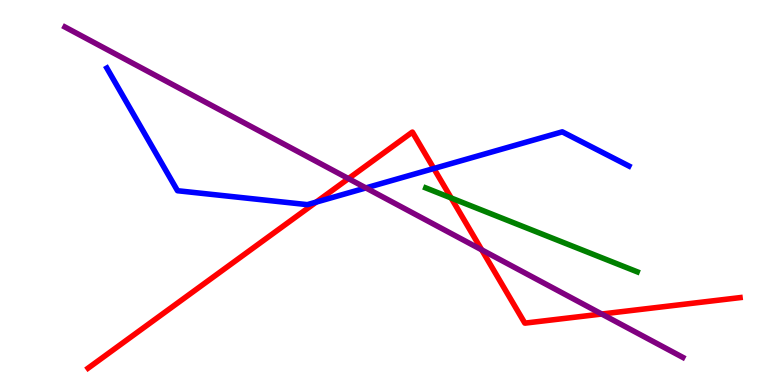[{'lines': ['blue', 'red'], 'intersections': [{'x': 4.08, 'y': 4.75}, {'x': 5.6, 'y': 5.62}]}, {'lines': ['green', 'red'], 'intersections': [{'x': 5.82, 'y': 4.86}]}, {'lines': ['purple', 'red'], 'intersections': [{'x': 4.5, 'y': 5.36}, {'x': 6.22, 'y': 3.51}, {'x': 7.76, 'y': 1.84}]}, {'lines': ['blue', 'green'], 'intersections': []}, {'lines': ['blue', 'purple'], 'intersections': [{'x': 4.72, 'y': 5.12}]}, {'lines': ['green', 'purple'], 'intersections': []}]